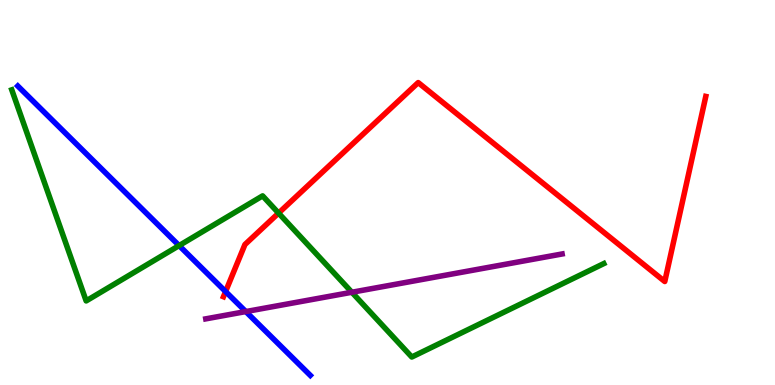[{'lines': ['blue', 'red'], 'intersections': [{'x': 2.91, 'y': 2.43}]}, {'lines': ['green', 'red'], 'intersections': [{'x': 3.59, 'y': 4.46}]}, {'lines': ['purple', 'red'], 'intersections': []}, {'lines': ['blue', 'green'], 'intersections': [{'x': 2.31, 'y': 3.62}]}, {'lines': ['blue', 'purple'], 'intersections': [{'x': 3.17, 'y': 1.91}]}, {'lines': ['green', 'purple'], 'intersections': [{'x': 4.54, 'y': 2.41}]}]